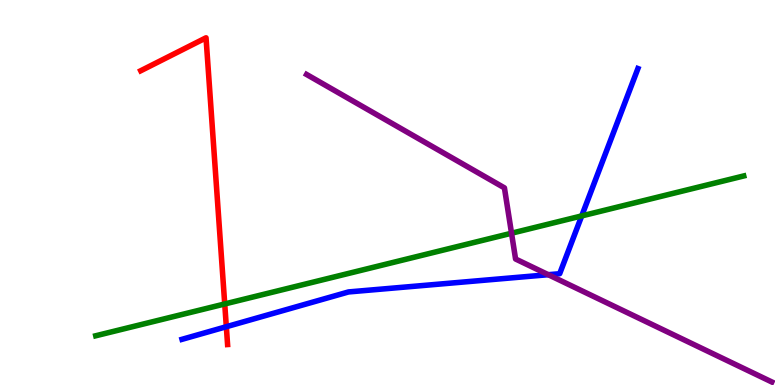[{'lines': ['blue', 'red'], 'intersections': [{'x': 2.92, 'y': 1.51}]}, {'lines': ['green', 'red'], 'intersections': [{'x': 2.9, 'y': 2.1}]}, {'lines': ['purple', 'red'], 'intersections': []}, {'lines': ['blue', 'green'], 'intersections': [{'x': 7.51, 'y': 4.39}]}, {'lines': ['blue', 'purple'], 'intersections': [{'x': 7.07, 'y': 2.86}]}, {'lines': ['green', 'purple'], 'intersections': [{'x': 6.6, 'y': 3.94}]}]